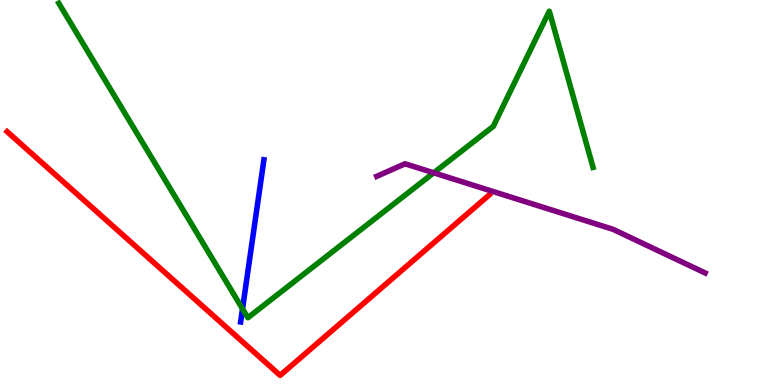[{'lines': ['blue', 'red'], 'intersections': []}, {'lines': ['green', 'red'], 'intersections': []}, {'lines': ['purple', 'red'], 'intersections': []}, {'lines': ['blue', 'green'], 'intersections': [{'x': 3.13, 'y': 1.98}]}, {'lines': ['blue', 'purple'], 'intersections': []}, {'lines': ['green', 'purple'], 'intersections': [{'x': 5.6, 'y': 5.51}]}]